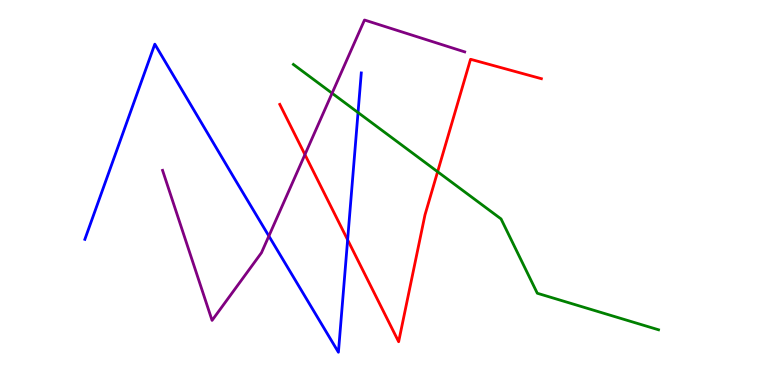[{'lines': ['blue', 'red'], 'intersections': [{'x': 4.49, 'y': 3.77}]}, {'lines': ['green', 'red'], 'intersections': [{'x': 5.65, 'y': 5.54}]}, {'lines': ['purple', 'red'], 'intersections': [{'x': 3.93, 'y': 5.98}]}, {'lines': ['blue', 'green'], 'intersections': [{'x': 4.62, 'y': 7.08}]}, {'lines': ['blue', 'purple'], 'intersections': [{'x': 3.47, 'y': 3.87}]}, {'lines': ['green', 'purple'], 'intersections': [{'x': 4.29, 'y': 7.58}]}]